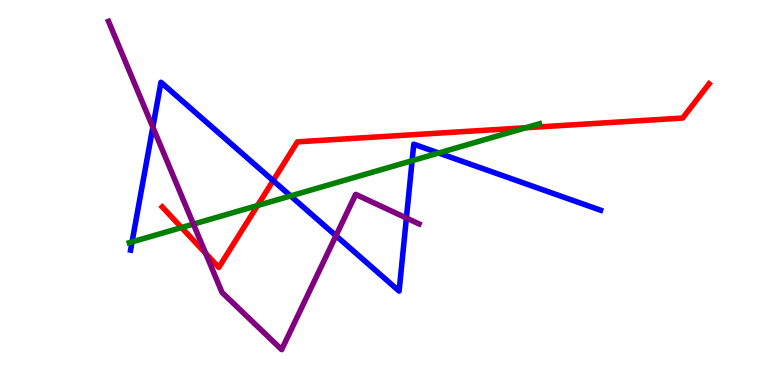[{'lines': ['blue', 'red'], 'intersections': [{'x': 3.52, 'y': 5.31}]}, {'lines': ['green', 'red'], 'intersections': [{'x': 2.34, 'y': 4.09}, {'x': 3.32, 'y': 4.66}, {'x': 6.78, 'y': 6.68}]}, {'lines': ['purple', 'red'], 'intersections': [{'x': 2.65, 'y': 3.42}]}, {'lines': ['blue', 'green'], 'intersections': [{'x': 1.7, 'y': 3.72}, {'x': 3.75, 'y': 4.91}, {'x': 5.32, 'y': 5.83}, {'x': 5.66, 'y': 6.03}]}, {'lines': ['blue', 'purple'], 'intersections': [{'x': 1.97, 'y': 6.7}, {'x': 4.34, 'y': 3.88}, {'x': 5.24, 'y': 4.34}]}, {'lines': ['green', 'purple'], 'intersections': [{'x': 2.5, 'y': 4.18}]}]